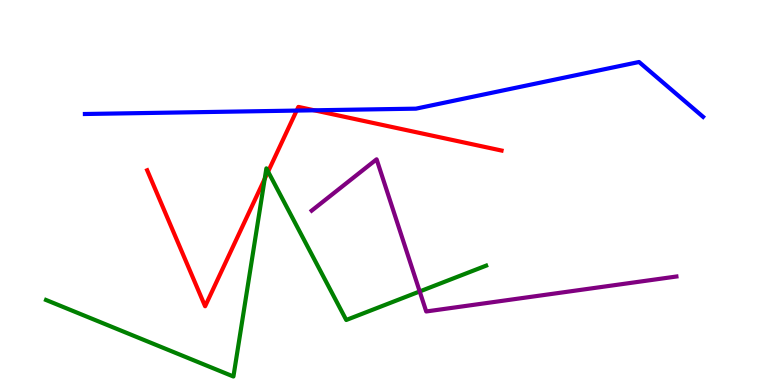[{'lines': ['blue', 'red'], 'intersections': [{'x': 3.83, 'y': 7.13}, {'x': 4.05, 'y': 7.14}]}, {'lines': ['green', 'red'], 'intersections': [{'x': 3.42, 'y': 5.35}, {'x': 3.46, 'y': 5.54}]}, {'lines': ['purple', 'red'], 'intersections': []}, {'lines': ['blue', 'green'], 'intersections': []}, {'lines': ['blue', 'purple'], 'intersections': []}, {'lines': ['green', 'purple'], 'intersections': [{'x': 5.42, 'y': 2.43}]}]